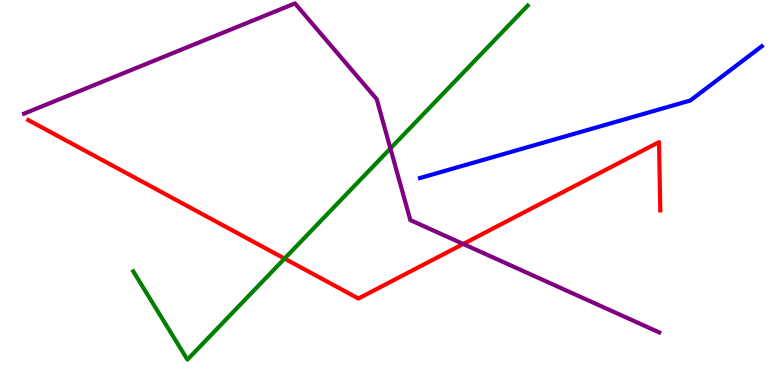[{'lines': ['blue', 'red'], 'intersections': []}, {'lines': ['green', 'red'], 'intersections': [{'x': 3.67, 'y': 3.28}]}, {'lines': ['purple', 'red'], 'intersections': [{'x': 5.98, 'y': 3.66}]}, {'lines': ['blue', 'green'], 'intersections': []}, {'lines': ['blue', 'purple'], 'intersections': []}, {'lines': ['green', 'purple'], 'intersections': [{'x': 5.04, 'y': 6.14}]}]